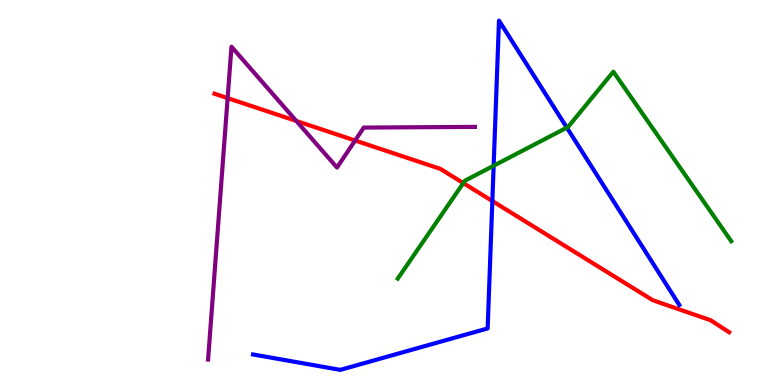[{'lines': ['blue', 'red'], 'intersections': [{'x': 6.35, 'y': 4.78}]}, {'lines': ['green', 'red'], 'intersections': [{'x': 5.98, 'y': 5.24}]}, {'lines': ['purple', 'red'], 'intersections': [{'x': 2.94, 'y': 7.45}, {'x': 3.82, 'y': 6.86}, {'x': 4.58, 'y': 6.35}]}, {'lines': ['blue', 'green'], 'intersections': [{'x': 6.37, 'y': 5.69}, {'x': 7.31, 'y': 6.69}]}, {'lines': ['blue', 'purple'], 'intersections': []}, {'lines': ['green', 'purple'], 'intersections': []}]